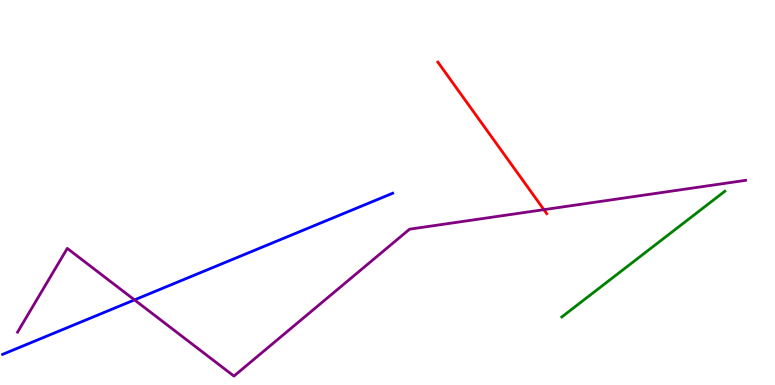[{'lines': ['blue', 'red'], 'intersections': []}, {'lines': ['green', 'red'], 'intersections': []}, {'lines': ['purple', 'red'], 'intersections': [{'x': 7.02, 'y': 4.55}]}, {'lines': ['blue', 'green'], 'intersections': []}, {'lines': ['blue', 'purple'], 'intersections': [{'x': 1.74, 'y': 2.21}]}, {'lines': ['green', 'purple'], 'intersections': []}]